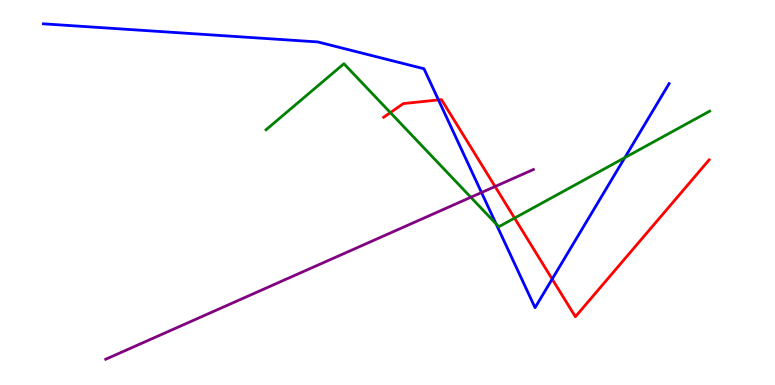[{'lines': ['blue', 'red'], 'intersections': [{'x': 5.66, 'y': 7.41}, {'x': 7.12, 'y': 2.75}]}, {'lines': ['green', 'red'], 'intersections': [{'x': 5.04, 'y': 7.08}, {'x': 6.64, 'y': 4.34}]}, {'lines': ['purple', 'red'], 'intersections': [{'x': 6.39, 'y': 5.16}]}, {'lines': ['blue', 'green'], 'intersections': [{'x': 6.4, 'y': 4.19}, {'x': 8.06, 'y': 5.9}]}, {'lines': ['blue', 'purple'], 'intersections': [{'x': 6.21, 'y': 5.0}]}, {'lines': ['green', 'purple'], 'intersections': [{'x': 6.08, 'y': 4.88}]}]